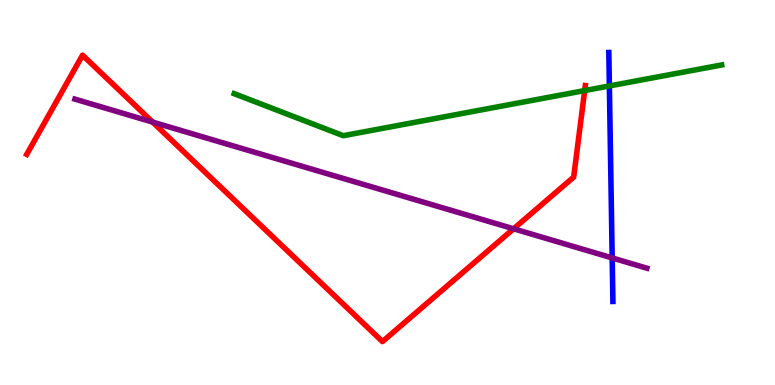[{'lines': ['blue', 'red'], 'intersections': []}, {'lines': ['green', 'red'], 'intersections': [{'x': 7.54, 'y': 7.65}]}, {'lines': ['purple', 'red'], 'intersections': [{'x': 1.97, 'y': 6.83}, {'x': 6.63, 'y': 4.06}]}, {'lines': ['blue', 'green'], 'intersections': [{'x': 7.86, 'y': 7.77}]}, {'lines': ['blue', 'purple'], 'intersections': [{'x': 7.9, 'y': 3.3}]}, {'lines': ['green', 'purple'], 'intersections': []}]